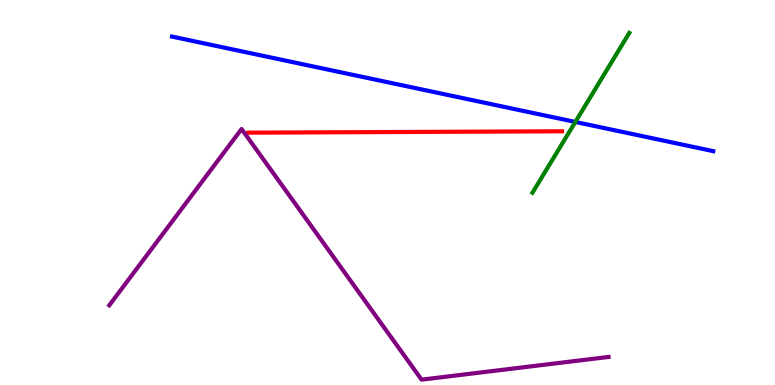[{'lines': ['blue', 'red'], 'intersections': []}, {'lines': ['green', 'red'], 'intersections': []}, {'lines': ['purple', 'red'], 'intersections': []}, {'lines': ['blue', 'green'], 'intersections': [{'x': 7.42, 'y': 6.83}]}, {'lines': ['blue', 'purple'], 'intersections': []}, {'lines': ['green', 'purple'], 'intersections': []}]